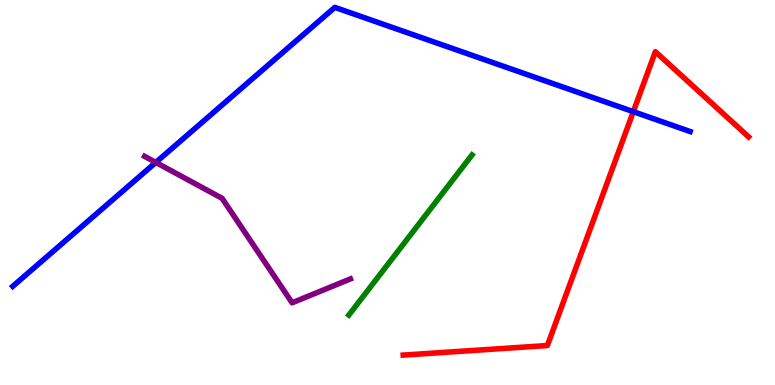[{'lines': ['blue', 'red'], 'intersections': [{'x': 8.17, 'y': 7.1}]}, {'lines': ['green', 'red'], 'intersections': []}, {'lines': ['purple', 'red'], 'intersections': []}, {'lines': ['blue', 'green'], 'intersections': []}, {'lines': ['blue', 'purple'], 'intersections': [{'x': 2.01, 'y': 5.78}]}, {'lines': ['green', 'purple'], 'intersections': []}]